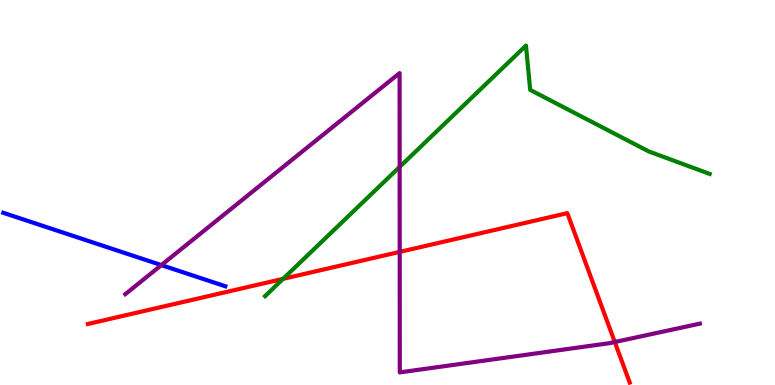[{'lines': ['blue', 'red'], 'intersections': []}, {'lines': ['green', 'red'], 'intersections': [{'x': 3.65, 'y': 2.76}]}, {'lines': ['purple', 'red'], 'intersections': [{'x': 5.16, 'y': 3.46}, {'x': 7.93, 'y': 1.12}]}, {'lines': ['blue', 'green'], 'intersections': []}, {'lines': ['blue', 'purple'], 'intersections': [{'x': 2.08, 'y': 3.11}]}, {'lines': ['green', 'purple'], 'intersections': [{'x': 5.16, 'y': 5.66}]}]